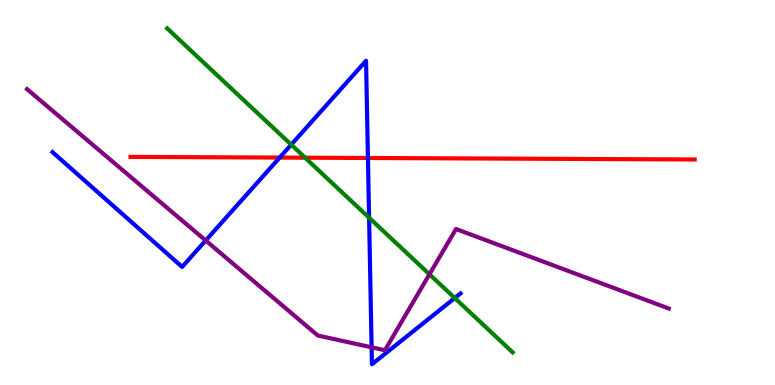[{'lines': ['blue', 'red'], 'intersections': [{'x': 3.61, 'y': 5.91}, {'x': 4.75, 'y': 5.9}]}, {'lines': ['green', 'red'], 'intersections': [{'x': 3.94, 'y': 5.9}]}, {'lines': ['purple', 'red'], 'intersections': []}, {'lines': ['blue', 'green'], 'intersections': [{'x': 3.76, 'y': 6.24}, {'x': 4.76, 'y': 4.35}, {'x': 5.87, 'y': 2.26}]}, {'lines': ['blue', 'purple'], 'intersections': [{'x': 2.65, 'y': 3.75}, {'x': 4.79, 'y': 0.979}]}, {'lines': ['green', 'purple'], 'intersections': [{'x': 5.54, 'y': 2.88}]}]